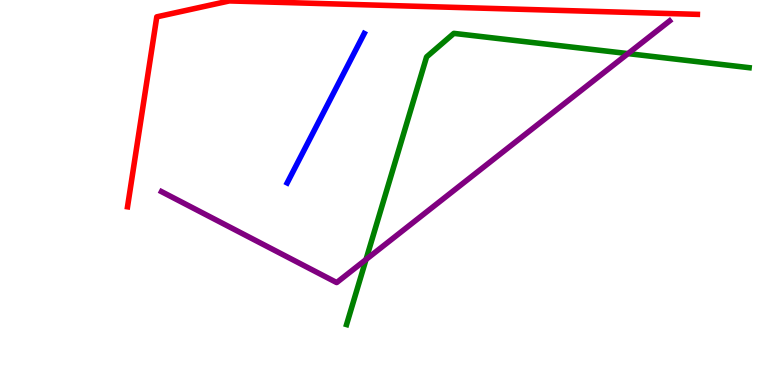[{'lines': ['blue', 'red'], 'intersections': []}, {'lines': ['green', 'red'], 'intersections': []}, {'lines': ['purple', 'red'], 'intersections': []}, {'lines': ['blue', 'green'], 'intersections': []}, {'lines': ['blue', 'purple'], 'intersections': []}, {'lines': ['green', 'purple'], 'intersections': [{'x': 4.72, 'y': 3.26}, {'x': 8.1, 'y': 8.61}]}]